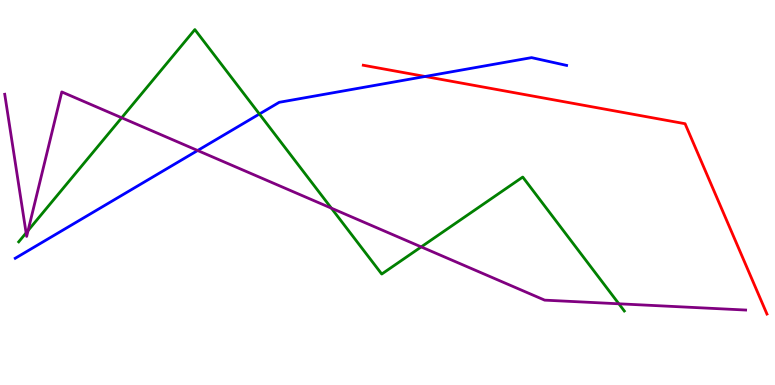[{'lines': ['blue', 'red'], 'intersections': [{'x': 5.49, 'y': 8.01}]}, {'lines': ['green', 'red'], 'intersections': []}, {'lines': ['purple', 'red'], 'intersections': []}, {'lines': ['blue', 'green'], 'intersections': [{'x': 3.35, 'y': 7.04}]}, {'lines': ['blue', 'purple'], 'intersections': [{'x': 2.55, 'y': 6.09}]}, {'lines': ['green', 'purple'], 'intersections': [{'x': 0.337, 'y': 3.95}, {'x': 0.362, 'y': 4.01}, {'x': 1.57, 'y': 6.94}, {'x': 4.28, 'y': 4.59}, {'x': 5.43, 'y': 3.59}, {'x': 7.99, 'y': 2.11}]}]